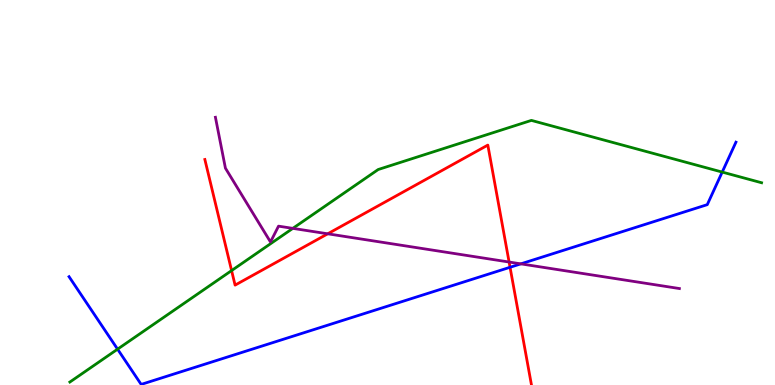[{'lines': ['blue', 'red'], 'intersections': [{'x': 6.58, 'y': 3.06}]}, {'lines': ['green', 'red'], 'intersections': [{'x': 2.99, 'y': 2.97}]}, {'lines': ['purple', 'red'], 'intersections': [{'x': 4.23, 'y': 3.93}, {'x': 6.57, 'y': 3.19}]}, {'lines': ['blue', 'green'], 'intersections': [{'x': 1.52, 'y': 0.931}, {'x': 9.32, 'y': 5.53}]}, {'lines': ['blue', 'purple'], 'intersections': [{'x': 6.72, 'y': 3.15}]}, {'lines': ['green', 'purple'], 'intersections': [{'x': 3.78, 'y': 4.07}]}]